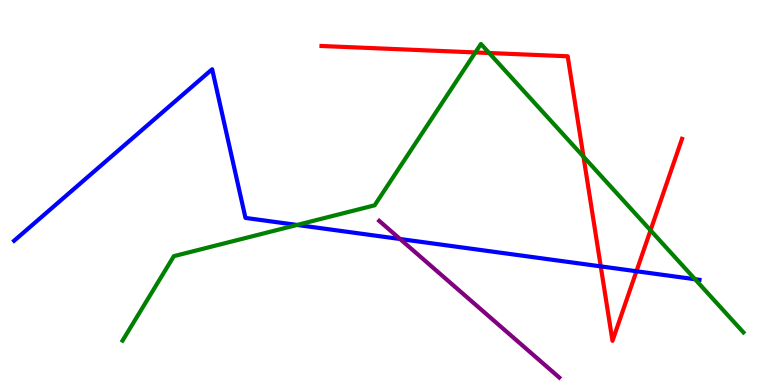[{'lines': ['blue', 'red'], 'intersections': [{'x': 7.75, 'y': 3.08}, {'x': 8.21, 'y': 2.95}]}, {'lines': ['green', 'red'], 'intersections': [{'x': 6.13, 'y': 8.64}, {'x': 6.31, 'y': 8.62}, {'x': 7.53, 'y': 5.93}, {'x': 8.39, 'y': 4.02}]}, {'lines': ['purple', 'red'], 'intersections': []}, {'lines': ['blue', 'green'], 'intersections': [{'x': 3.83, 'y': 4.16}, {'x': 8.97, 'y': 2.75}]}, {'lines': ['blue', 'purple'], 'intersections': [{'x': 5.16, 'y': 3.79}]}, {'lines': ['green', 'purple'], 'intersections': []}]